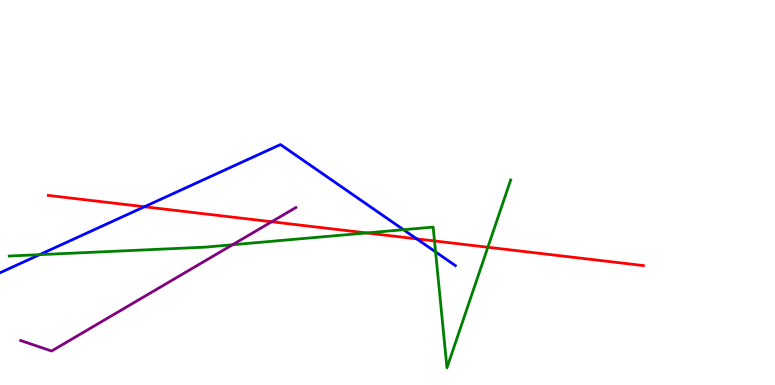[{'lines': ['blue', 'red'], 'intersections': [{'x': 1.86, 'y': 4.63}, {'x': 5.38, 'y': 3.8}]}, {'lines': ['green', 'red'], 'intersections': [{'x': 4.73, 'y': 3.95}, {'x': 5.61, 'y': 3.74}, {'x': 6.29, 'y': 3.58}]}, {'lines': ['purple', 'red'], 'intersections': [{'x': 3.51, 'y': 4.24}]}, {'lines': ['blue', 'green'], 'intersections': [{'x': 0.512, 'y': 3.39}, {'x': 5.21, 'y': 4.03}, {'x': 5.62, 'y': 3.46}]}, {'lines': ['blue', 'purple'], 'intersections': []}, {'lines': ['green', 'purple'], 'intersections': [{'x': 3.0, 'y': 3.64}]}]